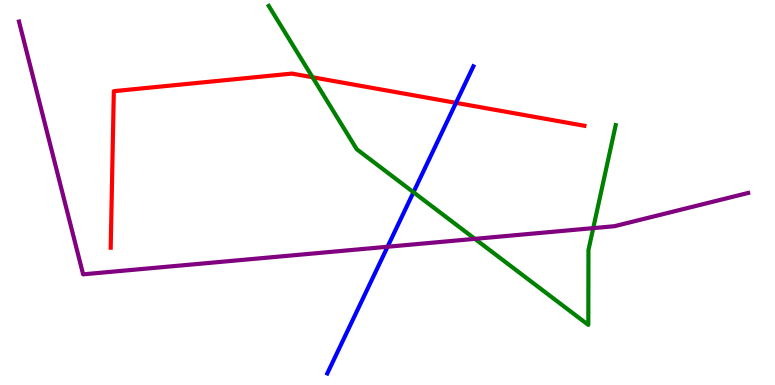[{'lines': ['blue', 'red'], 'intersections': [{'x': 5.88, 'y': 7.33}]}, {'lines': ['green', 'red'], 'intersections': [{'x': 4.03, 'y': 7.99}]}, {'lines': ['purple', 'red'], 'intersections': []}, {'lines': ['blue', 'green'], 'intersections': [{'x': 5.34, 'y': 5.01}]}, {'lines': ['blue', 'purple'], 'intersections': [{'x': 5.0, 'y': 3.59}]}, {'lines': ['green', 'purple'], 'intersections': [{'x': 6.13, 'y': 3.8}, {'x': 7.65, 'y': 4.07}]}]